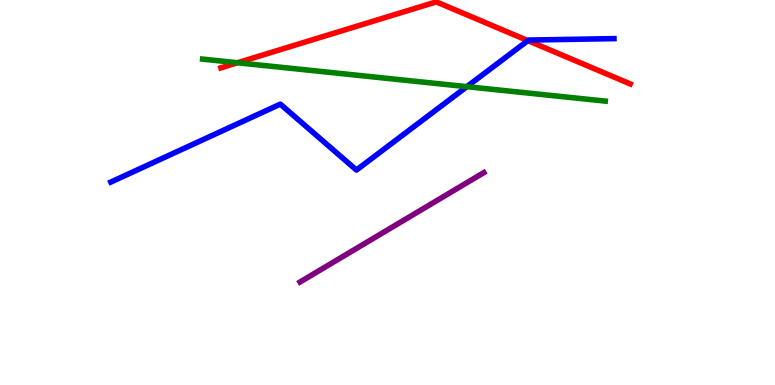[{'lines': ['blue', 'red'], 'intersections': [{'x': 6.81, 'y': 8.95}]}, {'lines': ['green', 'red'], 'intersections': [{'x': 3.06, 'y': 8.37}]}, {'lines': ['purple', 'red'], 'intersections': []}, {'lines': ['blue', 'green'], 'intersections': [{'x': 6.02, 'y': 7.75}]}, {'lines': ['blue', 'purple'], 'intersections': []}, {'lines': ['green', 'purple'], 'intersections': []}]